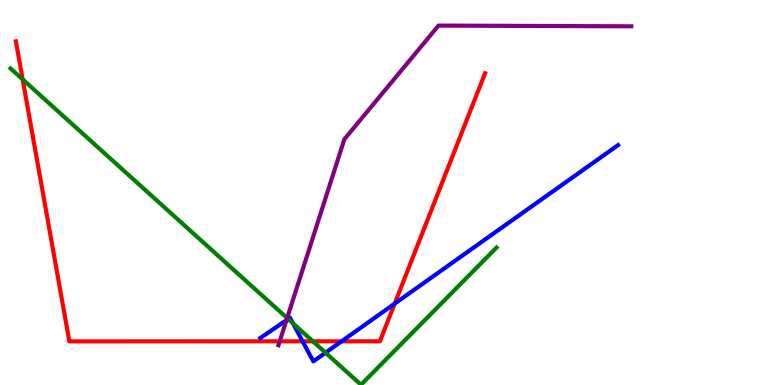[{'lines': ['blue', 'red'], 'intersections': [{'x': 3.9, 'y': 1.13}, {'x': 4.41, 'y': 1.13}, {'x': 5.09, 'y': 2.11}]}, {'lines': ['green', 'red'], 'intersections': [{'x': 0.292, 'y': 7.94}, {'x': 4.04, 'y': 1.13}]}, {'lines': ['purple', 'red'], 'intersections': [{'x': 3.61, 'y': 1.13}]}, {'lines': ['blue', 'green'], 'intersections': [{'x': 3.72, 'y': 1.71}, {'x': 3.78, 'y': 1.6}, {'x': 4.2, 'y': 0.838}]}, {'lines': ['blue', 'purple'], 'intersections': [{'x': 3.7, 'y': 1.68}]}, {'lines': ['green', 'purple'], 'intersections': [{'x': 3.7, 'y': 1.74}]}]